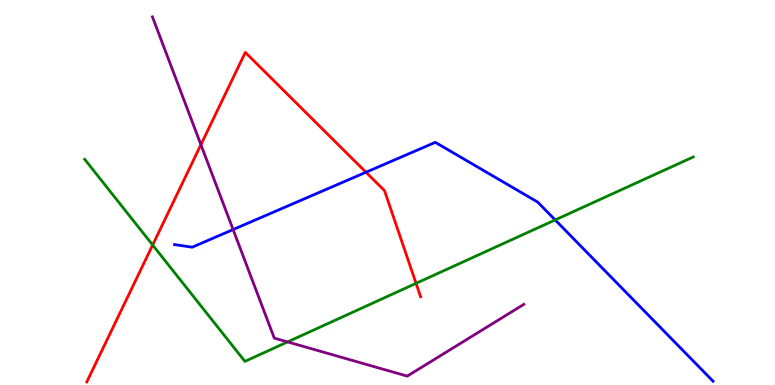[{'lines': ['blue', 'red'], 'intersections': [{'x': 4.72, 'y': 5.53}]}, {'lines': ['green', 'red'], 'intersections': [{'x': 1.97, 'y': 3.64}, {'x': 5.37, 'y': 2.64}]}, {'lines': ['purple', 'red'], 'intersections': [{'x': 2.59, 'y': 6.24}]}, {'lines': ['blue', 'green'], 'intersections': [{'x': 7.16, 'y': 4.29}]}, {'lines': ['blue', 'purple'], 'intersections': [{'x': 3.01, 'y': 4.04}]}, {'lines': ['green', 'purple'], 'intersections': [{'x': 3.71, 'y': 1.12}]}]